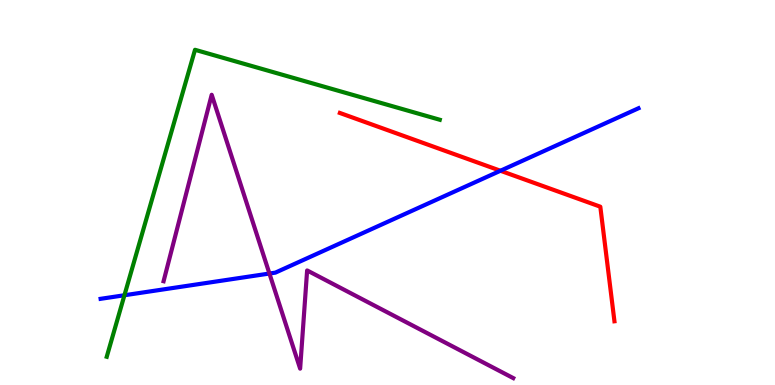[{'lines': ['blue', 'red'], 'intersections': [{'x': 6.46, 'y': 5.56}]}, {'lines': ['green', 'red'], 'intersections': []}, {'lines': ['purple', 'red'], 'intersections': []}, {'lines': ['blue', 'green'], 'intersections': [{'x': 1.61, 'y': 2.33}]}, {'lines': ['blue', 'purple'], 'intersections': [{'x': 3.48, 'y': 2.9}]}, {'lines': ['green', 'purple'], 'intersections': []}]